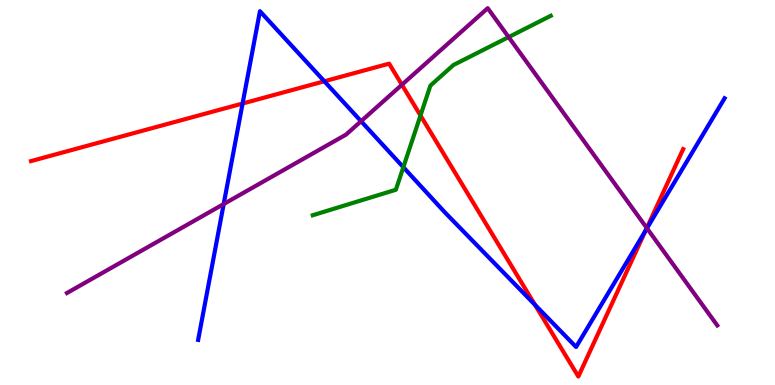[{'lines': ['blue', 'red'], 'intersections': [{'x': 3.13, 'y': 7.31}, {'x': 4.19, 'y': 7.89}, {'x': 6.9, 'y': 2.08}, {'x': 8.33, 'y': 4.02}]}, {'lines': ['green', 'red'], 'intersections': [{'x': 5.43, 'y': 7.0}]}, {'lines': ['purple', 'red'], 'intersections': [{'x': 5.19, 'y': 7.8}, {'x': 8.35, 'y': 4.08}]}, {'lines': ['blue', 'green'], 'intersections': [{'x': 5.2, 'y': 5.66}]}, {'lines': ['blue', 'purple'], 'intersections': [{'x': 2.89, 'y': 4.7}, {'x': 4.66, 'y': 6.85}, {'x': 8.35, 'y': 4.07}]}, {'lines': ['green', 'purple'], 'intersections': [{'x': 6.56, 'y': 9.04}]}]